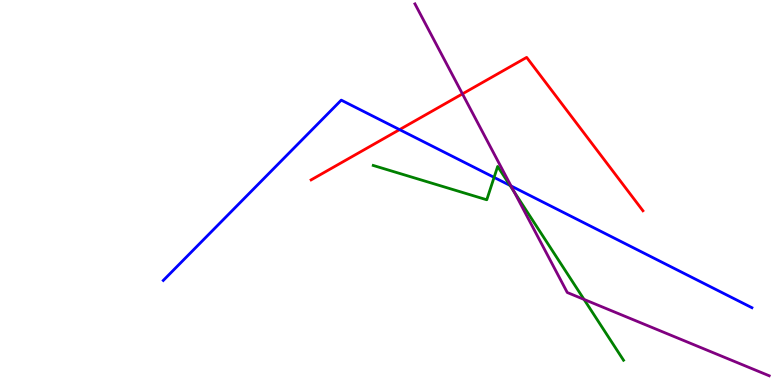[{'lines': ['blue', 'red'], 'intersections': [{'x': 5.16, 'y': 6.63}]}, {'lines': ['green', 'red'], 'intersections': []}, {'lines': ['purple', 'red'], 'intersections': [{'x': 5.97, 'y': 7.56}]}, {'lines': ['blue', 'green'], 'intersections': [{'x': 6.38, 'y': 5.39}, {'x': 6.58, 'y': 5.18}]}, {'lines': ['blue', 'purple'], 'intersections': [{'x': 6.59, 'y': 5.17}]}, {'lines': ['green', 'purple'], 'intersections': [{'x': 6.63, 'y': 5.02}, {'x': 7.54, 'y': 2.22}]}]